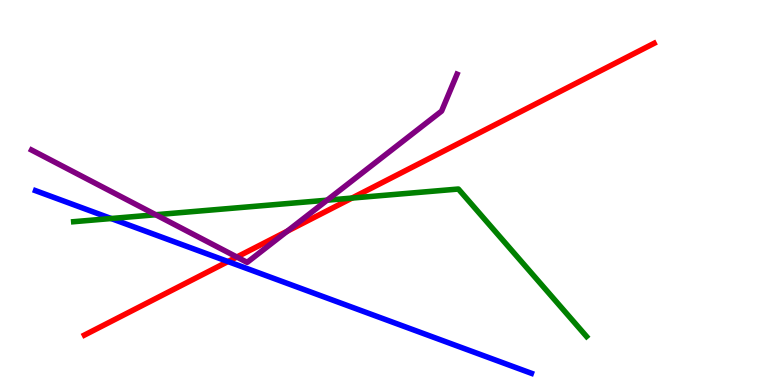[{'lines': ['blue', 'red'], 'intersections': [{'x': 2.94, 'y': 3.21}]}, {'lines': ['green', 'red'], 'intersections': [{'x': 4.54, 'y': 4.86}]}, {'lines': ['purple', 'red'], 'intersections': [{'x': 3.06, 'y': 3.32}, {'x': 3.71, 'y': 3.99}]}, {'lines': ['blue', 'green'], 'intersections': [{'x': 1.43, 'y': 4.32}]}, {'lines': ['blue', 'purple'], 'intersections': []}, {'lines': ['green', 'purple'], 'intersections': [{'x': 2.01, 'y': 4.42}, {'x': 4.22, 'y': 4.8}]}]